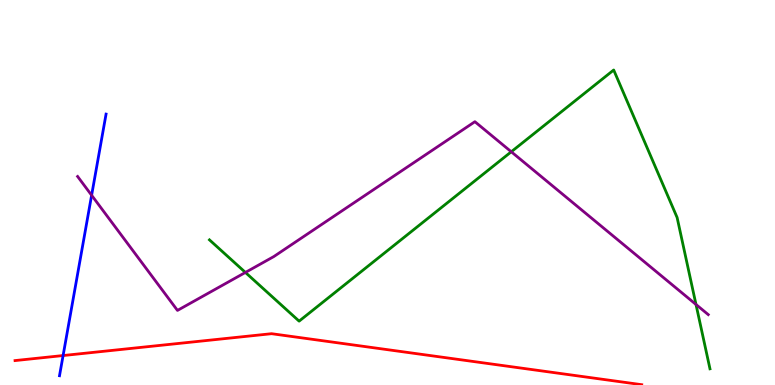[{'lines': ['blue', 'red'], 'intersections': [{'x': 0.814, 'y': 0.765}]}, {'lines': ['green', 'red'], 'intersections': []}, {'lines': ['purple', 'red'], 'intersections': []}, {'lines': ['blue', 'green'], 'intersections': []}, {'lines': ['blue', 'purple'], 'intersections': [{'x': 1.18, 'y': 4.93}]}, {'lines': ['green', 'purple'], 'intersections': [{'x': 3.17, 'y': 2.92}, {'x': 6.6, 'y': 6.06}, {'x': 8.98, 'y': 2.09}]}]